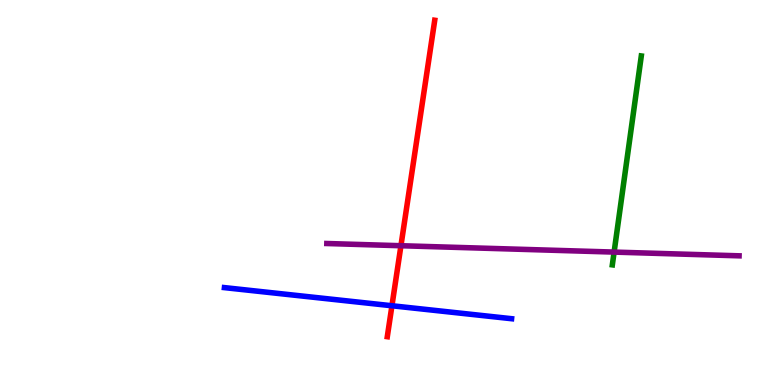[{'lines': ['blue', 'red'], 'intersections': [{'x': 5.06, 'y': 2.06}]}, {'lines': ['green', 'red'], 'intersections': []}, {'lines': ['purple', 'red'], 'intersections': [{'x': 5.17, 'y': 3.62}]}, {'lines': ['blue', 'green'], 'intersections': []}, {'lines': ['blue', 'purple'], 'intersections': []}, {'lines': ['green', 'purple'], 'intersections': [{'x': 7.92, 'y': 3.45}]}]